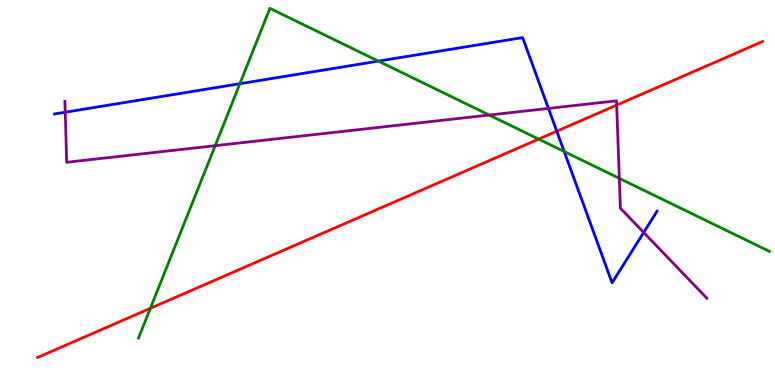[{'lines': ['blue', 'red'], 'intersections': [{'x': 7.18, 'y': 6.59}]}, {'lines': ['green', 'red'], 'intersections': [{'x': 1.94, 'y': 1.99}, {'x': 6.95, 'y': 6.39}]}, {'lines': ['purple', 'red'], 'intersections': [{'x': 7.96, 'y': 7.27}]}, {'lines': ['blue', 'green'], 'intersections': [{'x': 3.1, 'y': 7.83}, {'x': 4.88, 'y': 8.41}, {'x': 7.28, 'y': 6.06}]}, {'lines': ['blue', 'purple'], 'intersections': [{'x': 0.842, 'y': 7.09}, {'x': 7.08, 'y': 7.18}, {'x': 8.31, 'y': 3.96}]}, {'lines': ['green', 'purple'], 'intersections': [{'x': 2.78, 'y': 6.22}, {'x': 6.31, 'y': 7.01}, {'x': 7.99, 'y': 5.37}]}]